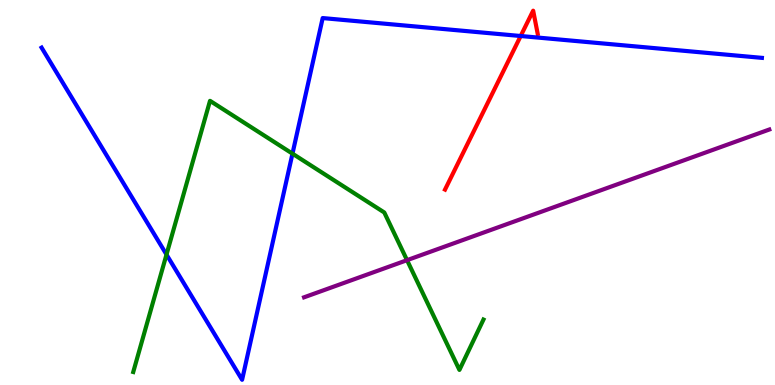[{'lines': ['blue', 'red'], 'intersections': [{'x': 6.72, 'y': 9.06}]}, {'lines': ['green', 'red'], 'intersections': []}, {'lines': ['purple', 'red'], 'intersections': []}, {'lines': ['blue', 'green'], 'intersections': [{'x': 2.15, 'y': 3.39}, {'x': 3.77, 'y': 6.01}]}, {'lines': ['blue', 'purple'], 'intersections': []}, {'lines': ['green', 'purple'], 'intersections': [{'x': 5.25, 'y': 3.24}]}]